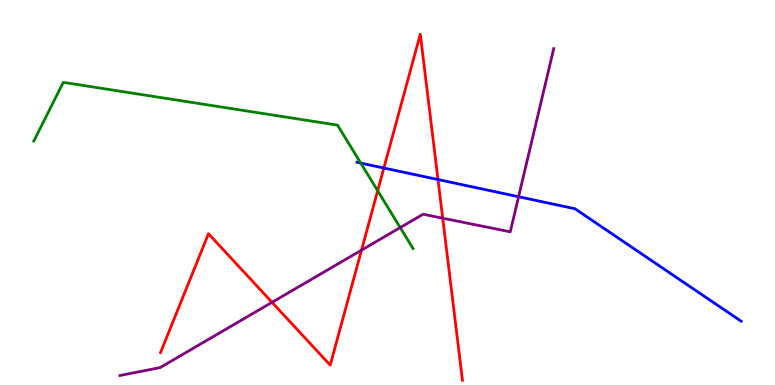[{'lines': ['blue', 'red'], 'intersections': [{'x': 4.95, 'y': 5.64}, {'x': 5.65, 'y': 5.34}]}, {'lines': ['green', 'red'], 'intersections': [{'x': 4.87, 'y': 5.05}]}, {'lines': ['purple', 'red'], 'intersections': [{'x': 3.51, 'y': 2.15}, {'x': 4.66, 'y': 3.5}, {'x': 5.71, 'y': 4.33}]}, {'lines': ['blue', 'green'], 'intersections': [{'x': 4.66, 'y': 5.76}]}, {'lines': ['blue', 'purple'], 'intersections': [{'x': 6.69, 'y': 4.89}]}, {'lines': ['green', 'purple'], 'intersections': [{'x': 5.16, 'y': 4.09}]}]